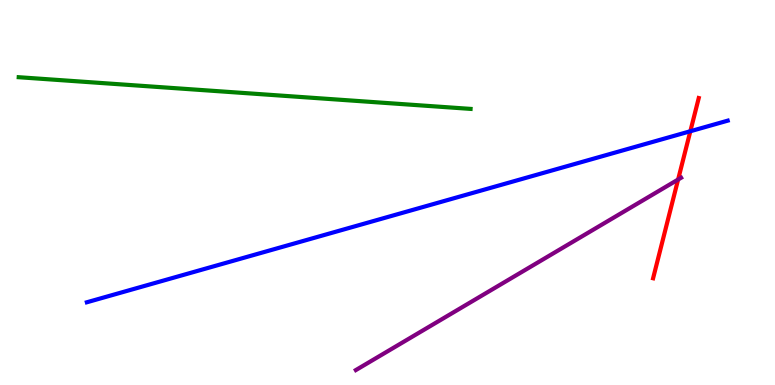[{'lines': ['blue', 'red'], 'intersections': [{'x': 8.91, 'y': 6.59}]}, {'lines': ['green', 'red'], 'intersections': []}, {'lines': ['purple', 'red'], 'intersections': [{'x': 8.75, 'y': 5.34}]}, {'lines': ['blue', 'green'], 'intersections': []}, {'lines': ['blue', 'purple'], 'intersections': []}, {'lines': ['green', 'purple'], 'intersections': []}]